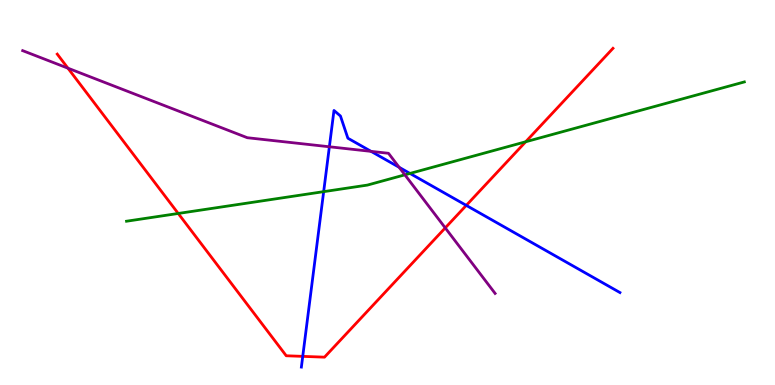[{'lines': ['blue', 'red'], 'intersections': [{'x': 3.91, 'y': 0.744}, {'x': 6.02, 'y': 4.67}]}, {'lines': ['green', 'red'], 'intersections': [{'x': 2.3, 'y': 4.46}, {'x': 6.78, 'y': 6.32}]}, {'lines': ['purple', 'red'], 'intersections': [{'x': 0.877, 'y': 8.23}, {'x': 5.75, 'y': 4.08}]}, {'lines': ['blue', 'green'], 'intersections': [{'x': 4.18, 'y': 5.02}, {'x': 5.29, 'y': 5.5}]}, {'lines': ['blue', 'purple'], 'intersections': [{'x': 4.25, 'y': 6.19}, {'x': 4.79, 'y': 6.07}, {'x': 5.15, 'y': 5.65}]}, {'lines': ['green', 'purple'], 'intersections': [{'x': 5.22, 'y': 5.46}]}]